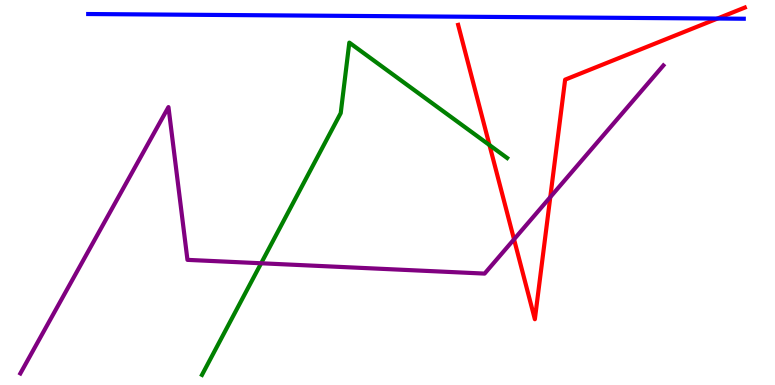[{'lines': ['blue', 'red'], 'intersections': [{'x': 9.26, 'y': 9.52}]}, {'lines': ['green', 'red'], 'intersections': [{'x': 6.32, 'y': 6.23}]}, {'lines': ['purple', 'red'], 'intersections': [{'x': 6.63, 'y': 3.78}, {'x': 7.1, 'y': 4.88}]}, {'lines': ['blue', 'green'], 'intersections': []}, {'lines': ['blue', 'purple'], 'intersections': []}, {'lines': ['green', 'purple'], 'intersections': [{'x': 3.37, 'y': 3.16}]}]